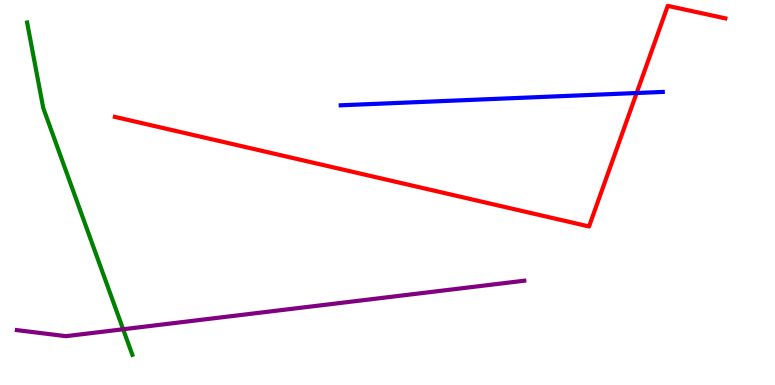[{'lines': ['blue', 'red'], 'intersections': [{'x': 8.21, 'y': 7.58}]}, {'lines': ['green', 'red'], 'intersections': []}, {'lines': ['purple', 'red'], 'intersections': []}, {'lines': ['blue', 'green'], 'intersections': []}, {'lines': ['blue', 'purple'], 'intersections': []}, {'lines': ['green', 'purple'], 'intersections': [{'x': 1.59, 'y': 1.45}]}]